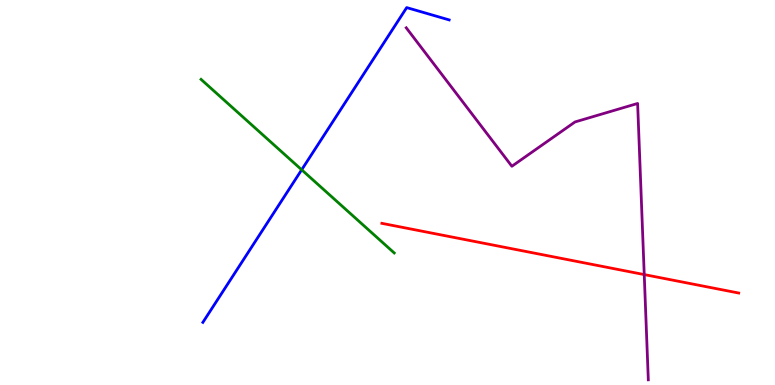[{'lines': ['blue', 'red'], 'intersections': []}, {'lines': ['green', 'red'], 'intersections': []}, {'lines': ['purple', 'red'], 'intersections': [{'x': 8.31, 'y': 2.87}]}, {'lines': ['blue', 'green'], 'intersections': [{'x': 3.89, 'y': 5.59}]}, {'lines': ['blue', 'purple'], 'intersections': []}, {'lines': ['green', 'purple'], 'intersections': []}]